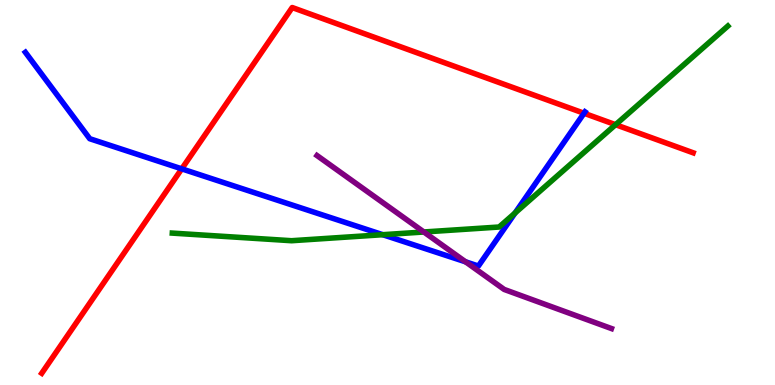[{'lines': ['blue', 'red'], 'intersections': [{'x': 2.34, 'y': 5.61}, {'x': 7.54, 'y': 7.06}]}, {'lines': ['green', 'red'], 'intersections': [{'x': 7.94, 'y': 6.76}]}, {'lines': ['purple', 'red'], 'intersections': []}, {'lines': ['blue', 'green'], 'intersections': [{'x': 4.94, 'y': 3.9}, {'x': 6.65, 'y': 4.47}]}, {'lines': ['blue', 'purple'], 'intersections': [{'x': 6.01, 'y': 3.2}]}, {'lines': ['green', 'purple'], 'intersections': [{'x': 5.47, 'y': 3.97}]}]